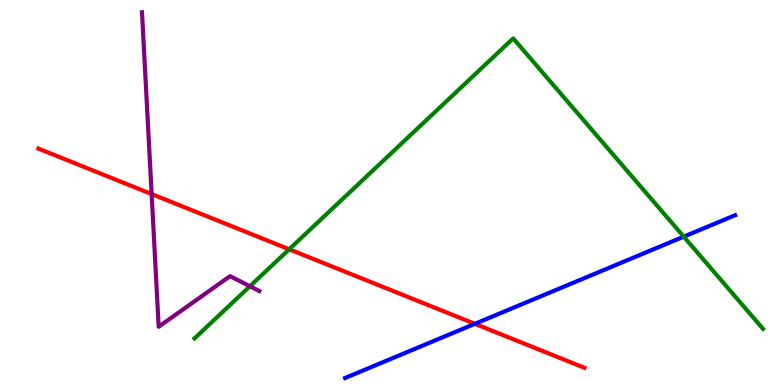[{'lines': ['blue', 'red'], 'intersections': [{'x': 6.13, 'y': 1.59}]}, {'lines': ['green', 'red'], 'intersections': [{'x': 3.73, 'y': 3.53}]}, {'lines': ['purple', 'red'], 'intersections': [{'x': 1.96, 'y': 4.96}]}, {'lines': ['blue', 'green'], 'intersections': [{'x': 8.82, 'y': 3.85}]}, {'lines': ['blue', 'purple'], 'intersections': []}, {'lines': ['green', 'purple'], 'intersections': [{'x': 3.22, 'y': 2.56}]}]